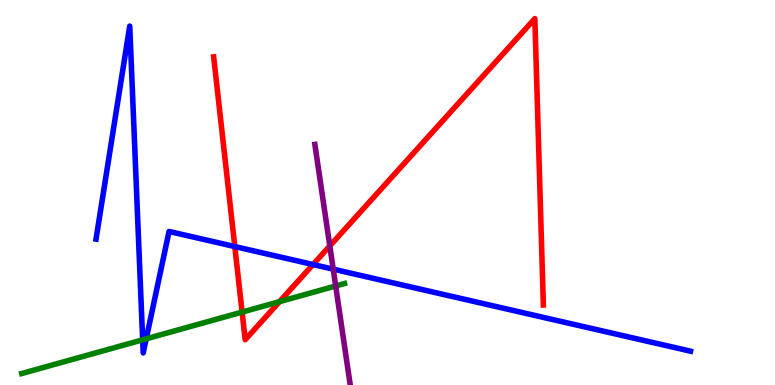[{'lines': ['blue', 'red'], 'intersections': [{'x': 3.03, 'y': 3.6}, {'x': 4.04, 'y': 3.13}]}, {'lines': ['green', 'red'], 'intersections': [{'x': 3.12, 'y': 1.89}, {'x': 3.61, 'y': 2.16}]}, {'lines': ['purple', 'red'], 'intersections': [{'x': 4.26, 'y': 3.61}]}, {'lines': ['blue', 'green'], 'intersections': [{'x': 1.84, 'y': 1.17}, {'x': 1.89, 'y': 1.2}]}, {'lines': ['blue', 'purple'], 'intersections': [{'x': 4.3, 'y': 3.01}]}, {'lines': ['green', 'purple'], 'intersections': [{'x': 4.33, 'y': 2.57}]}]